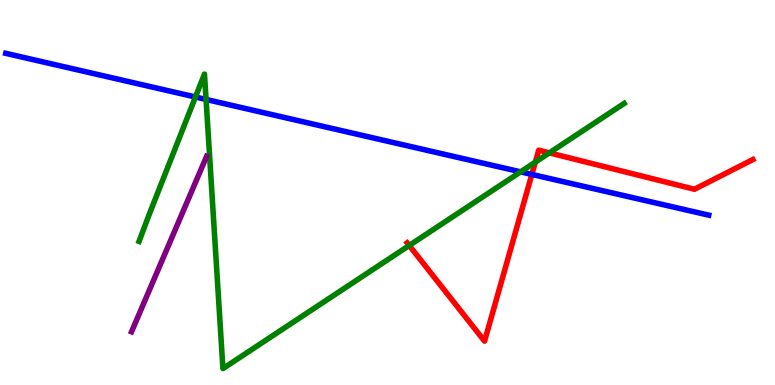[{'lines': ['blue', 'red'], 'intersections': [{'x': 6.86, 'y': 5.47}]}, {'lines': ['green', 'red'], 'intersections': [{'x': 5.28, 'y': 3.62}, {'x': 6.91, 'y': 5.79}, {'x': 7.09, 'y': 6.03}]}, {'lines': ['purple', 'red'], 'intersections': []}, {'lines': ['blue', 'green'], 'intersections': [{'x': 2.52, 'y': 7.48}, {'x': 2.66, 'y': 7.42}, {'x': 6.72, 'y': 5.54}]}, {'lines': ['blue', 'purple'], 'intersections': []}, {'lines': ['green', 'purple'], 'intersections': []}]